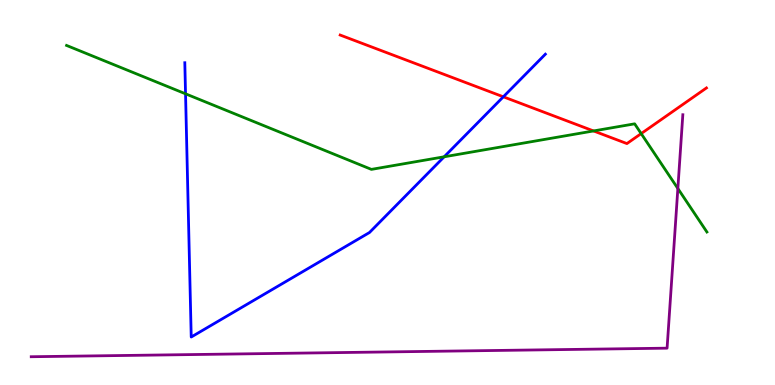[{'lines': ['blue', 'red'], 'intersections': [{'x': 6.49, 'y': 7.49}]}, {'lines': ['green', 'red'], 'intersections': [{'x': 7.66, 'y': 6.6}, {'x': 8.27, 'y': 6.53}]}, {'lines': ['purple', 'red'], 'intersections': []}, {'lines': ['blue', 'green'], 'intersections': [{'x': 2.39, 'y': 7.56}, {'x': 5.73, 'y': 5.93}]}, {'lines': ['blue', 'purple'], 'intersections': []}, {'lines': ['green', 'purple'], 'intersections': [{'x': 8.75, 'y': 5.1}]}]